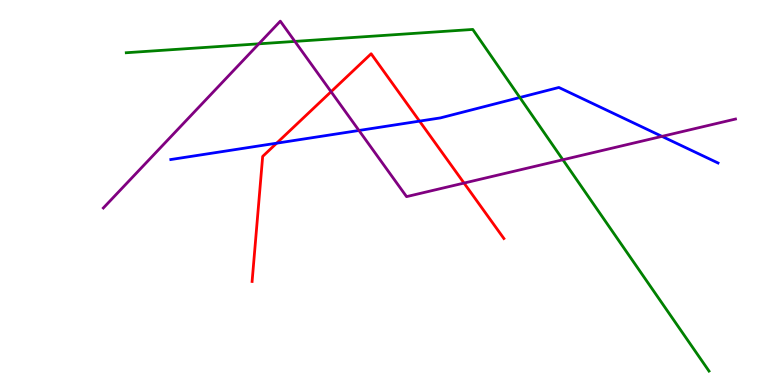[{'lines': ['blue', 'red'], 'intersections': [{'x': 3.57, 'y': 6.28}, {'x': 5.41, 'y': 6.85}]}, {'lines': ['green', 'red'], 'intersections': []}, {'lines': ['purple', 'red'], 'intersections': [{'x': 4.27, 'y': 7.62}, {'x': 5.99, 'y': 5.24}]}, {'lines': ['blue', 'green'], 'intersections': [{'x': 6.71, 'y': 7.47}]}, {'lines': ['blue', 'purple'], 'intersections': [{'x': 4.63, 'y': 6.61}, {'x': 8.54, 'y': 6.46}]}, {'lines': ['green', 'purple'], 'intersections': [{'x': 3.34, 'y': 8.86}, {'x': 3.8, 'y': 8.92}, {'x': 7.26, 'y': 5.85}]}]